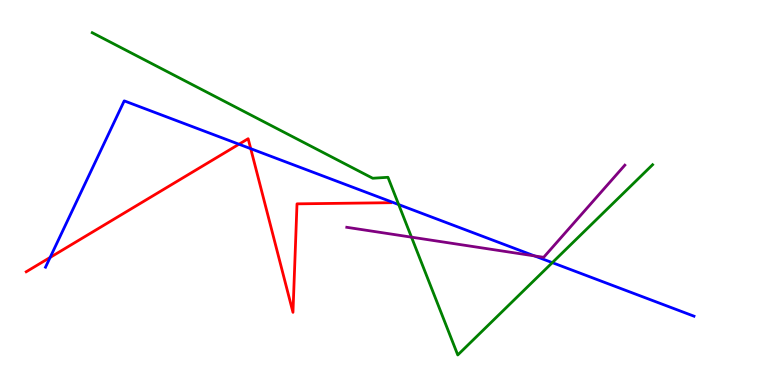[{'lines': ['blue', 'red'], 'intersections': [{'x': 0.647, 'y': 3.31}, {'x': 3.08, 'y': 6.25}, {'x': 3.24, 'y': 6.14}]}, {'lines': ['green', 'red'], 'intersections': []}, {'lines': ['purple', 'red'], 'intersections': []}, {'lines': ['blue', 'green'], 'intersections': [{'x': 5.14, 'y': 4.69}, {'x': 7.13, 'y': 3.18}]}, {'lines': ['blue', 'purple'], 'intersections': [{'x': 6.9, 'y': 3.35}]}, {'lines': ['green', 'purple'], 'intersections': [{'x': 5.31, 'y': 3.84}]}]